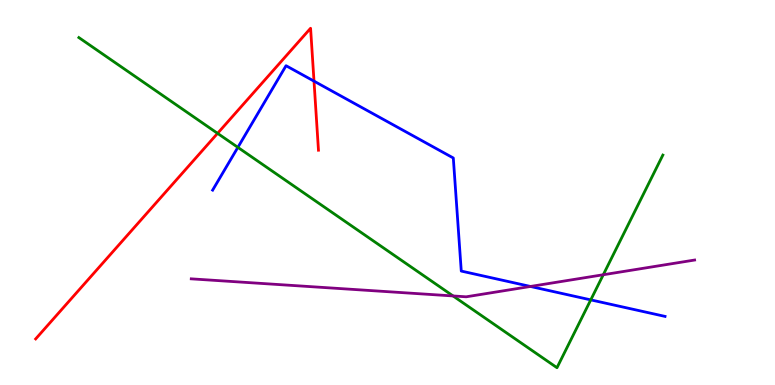[{'lines': ['blue', 'red'], 'intersections': [{'x': 4.05, 'y': 7.89}]}, {'lines': ['green', 'red'], 'intersections': [{'x': 2.81, 'y': 6.54}]}, {'lines': ['purple', 'red'], 'intersections': []}, {'lines': ['blue', 'green'], 'intersections': [{'x': 3.07, 'y': 6.17}, {'x': 7.62, 'y': 2.21}]}, {'lines': ['blue', 'purple'], 'intersections': [{'x': 6.84, 'y': 2.56}]}, {'lines': ['green', 'purple'], 'intersections': [{'x': 5.85, 'y': 2.31}, {'x': 7.78, 'y': 2.86}]}]